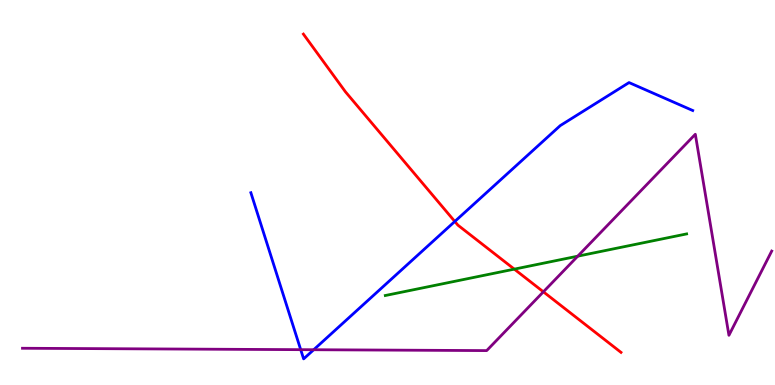[{'lines': ['blue', 'red'], 'intersections': [{'x': 5.87, 'y': 4.25}]}, {'lines': ['green', 'red'], 'intersections': [{'x': 6.64, 'y': 3.01}]}, {'lines': ['purple', 'red'], 'intersections': [{'x': 7.01, 'y': 2.42}]}, {'lines': ['blue', 'green'], 'intersections': []}, {'lines': ['blue', 'purple'], 'intersections': [{'x': 3.88, 'y': 0.918}, {'x': 4.05, 'y': 0.916}]}, {'lines': ['green', 'purple'], 'intersections': [{'x': 7.45, 'y': 3.35}]}]